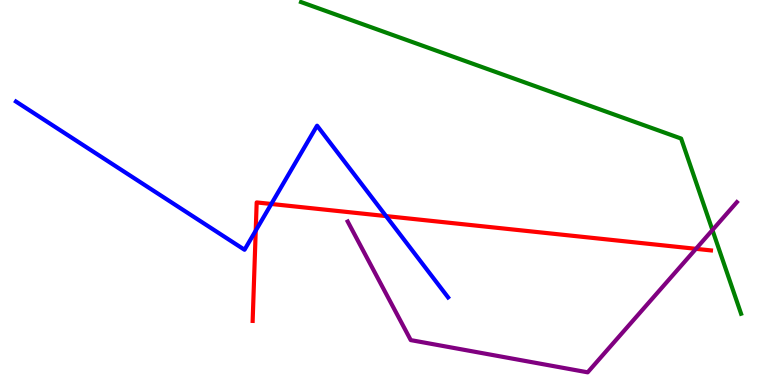[{'lines': ['blue', 'red'], 'intersections': [{'x': 3.3, 'y': 4.01}, {'x': 3.5, 'y': 4.7}, {'x': 4.98, 'y': 4.39}]}, {'lines': ['green', 'red'], 'intersections': []}, {'lines': ['purple', 'red'], 'intersections': [{'x': 8.98, 'y': 3.54}]}, {'lines': ['blue', 'green'], 'intersections': []}, {'lines': ['blue', 'purple'], 'intersections': []}, {'lines': ['green', 'purple'], 'intersections': [{'x': 9.19, 'y': 4.03}]}]